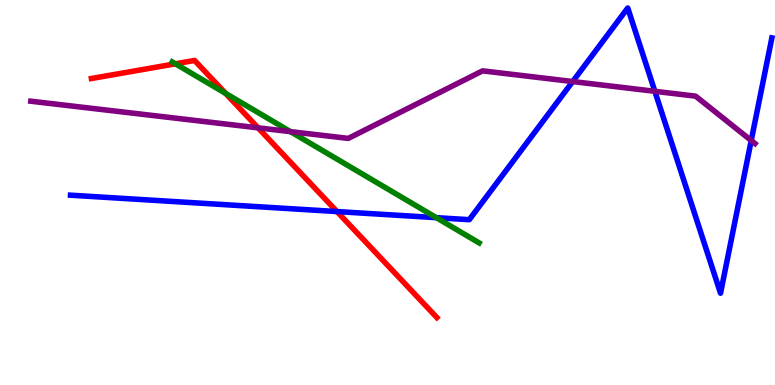[{'lines': ['blue', 'red'], 'intersections': [{'x': 4.35, 'y': 4.5}]}, {'lines': ['green', 'red'], 'intersections': [{'x': 2.26, 'y': 8.34}, {'x': 2.91, 'y': 7.57}]}, {'lines': ['purple', 'red'], 'intersections': [{'x': 3.33, 'y': 6.68}]}, {'lines': ['blue', 'green'], 'intersections': [{'x': 5.63, 'y': 4.35}]}, {'lines': ['blue', 'purple'], 'intersections': [{'x': 7.39, 'y': 7.88}, {'x': 8.45, 'y': 7.63}, {'x': 9.69, 'y': 6.35}]}, {'lines': ['green', 'purple'], 'intersections': [{'x': 3.75, 'y': 6.58}]}]